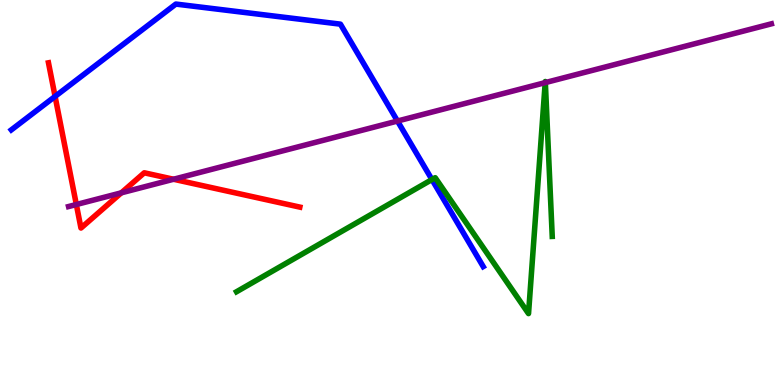[{'lines': ['blue', 'red'], 'intersections': [{'x': 0.711, 'y': 7.5}]}, {'lines': ['green', 'red'], 'intersections': []}, {'lines': ['purple', 'red'], 'intersections': [{'x': 0.985, 'y': 4.69}, {'x': 1.57, 'y': 4.99}, {'x': 2.24, 'y': 5.34}]}, {'lines': ['blue', 'green'], 'intersections': [{'x': 5.57, 'y': 5.34}]}, {'lines': ['blue', 'purple'], 'intersections': [{'x': 5.13, 'y': 6.86}]}, {'lines': ['green', 'purple'], 'intersections': [{'x': 7.03, 'y': 7.85}, {'x': 7.04, 'y': 7.85}]}]